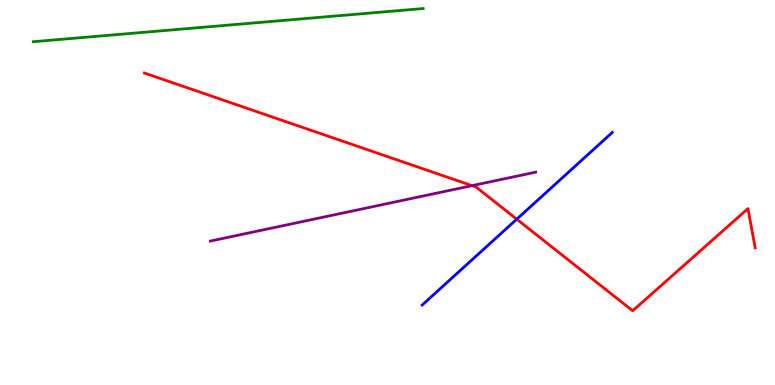[{'lines': ['blue', 'red'], 'intersections': [{'x': 6.67, 'y': 4.31}]}, {'lines': ['green', 'red'], 'intersections': []}, {'lines': ['purple', 'red'], 'intersections': [{'x': 6.09, 'y': 5.18}]}, {'lines': ['blue', 'green'], 'intersections': []}, {'lines': ['blue', 'purple'], 'intersections': []}, {'lines': ['green', 'purple'], 'intersections': []}]